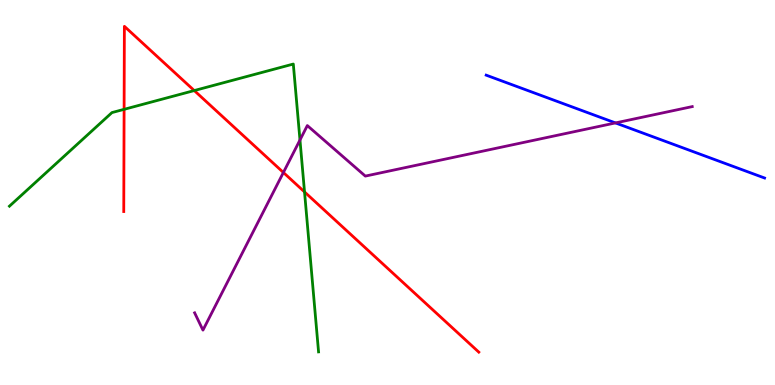[{'lines': ['blue', 'red'], 'intersections': []}, {'lines': ['green', 'red'], 'intersections': [{'x': 1.6, 'y': 7.16}, {'x': 2.51, 'y': 7.65}, {'x': 3.93, 'y': 5.01}]}, {'lines': ['purple', 'red'], 'intersections': [{'x': 3.66, 'y': 5.52}]}, {'lines': ['blue', 'green'], 'intersections': []}, {'lines': ['blue', 'purple'], 'intersections': [{'x': 7.94, 'y': 6.81}]}, {'lines': ['green', 'purple'], 'intersections': [{'x': 3.87, 'y': 6.36}]}]